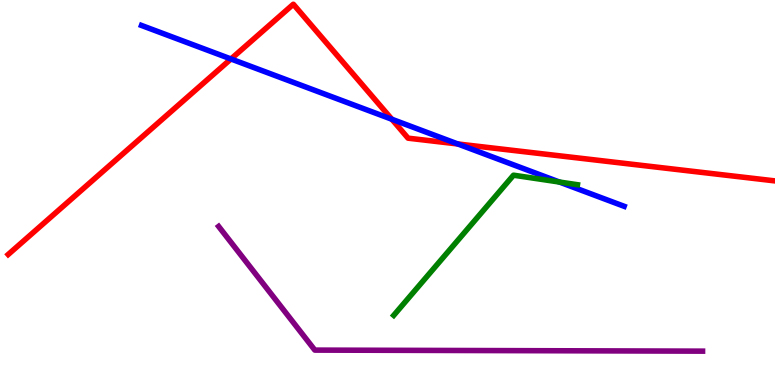[{'lines': ['blue', 'red'], 'intersections': [{'x': 2.98, 'y': 8.47}, {'x': 5.06, 'y': 6.9}, {'x': 5.91, 'y': 6.26}]}, {'lines': ['green', 'red'], 'intersections': []}, {'lines': ['purple', 'red'], 'intersections': []}, {'lines': ['blue', 'green'], 'intersections': [{'x': 7.22, 'y': 5.27}]}, {'lines': ['blue', 'purple'], 'intersections': []}, {'lines': ['green', 'purple'], 'intersections': []}]